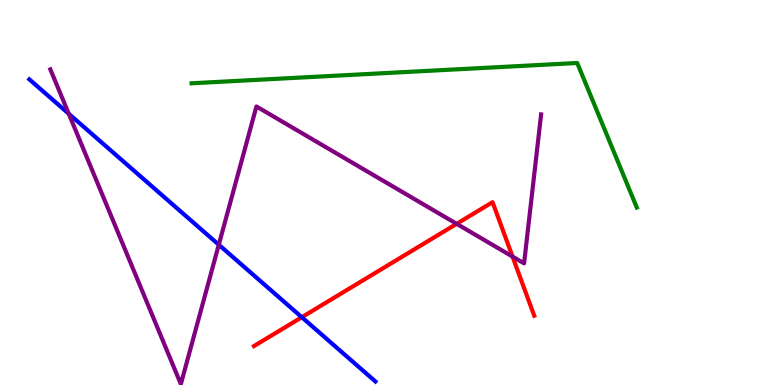[{'lines': ['blue', 'red'], 'intersections': [{'x': 3.89, 'y': 1.76}]}, {'lines': ['green', 'red'], 'intersections': []}, {'lines': ['purple', 'red'], 'intersections': [{'x': 5.89, 'y': 4.19}, {'x': 6.61, 'y': 3.34}]}, {'lines': ['blue', 'green'], 'intersections': []}, {'lines': ['blue', 'purple'], 'intersections': [{'x': 0.887, 'y': 7.04}, {'x': 2.82, 'y': 3.64}]}, {'lines': ['green', 'purple'], 'intersections': []}]